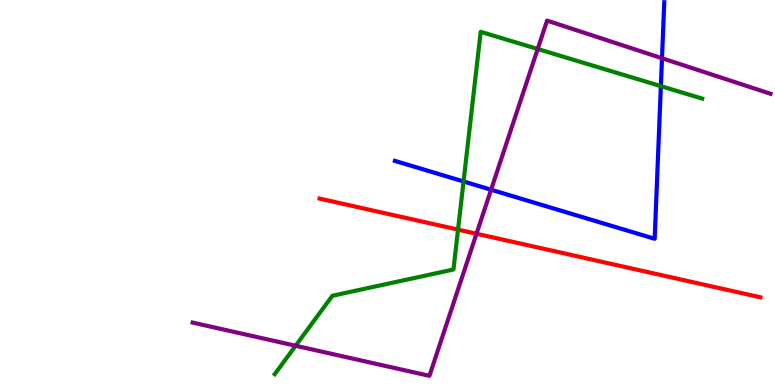[{'lines': ['blue', 'red'], 'intersections': []}, {'lines': ['green', 'red'], 'intersections': [{'x': 5.91, 'y': 4.04}]}, {'lines': ['purple', 'red'], 'intersections': [{'x': 6.15, 'y': 3.93}]}, {'lines': ['blue', 'green'], 'intersections': [{'x': 5.98, 'y': 5.29}, {'x': 8.53, 'y': 7.76}]}, {'lines': ['blue', 'purple'], 'intersections': [{'x': 6.34, 'y': 5.07}, {'x': 8.54, 'y': 8.49}]}, {'lines': ['green', 'purple'], 'intersections': [{'x': 3.81, 'y': 1.02}, {'x': 6.94, 'y': 8.73}]}]